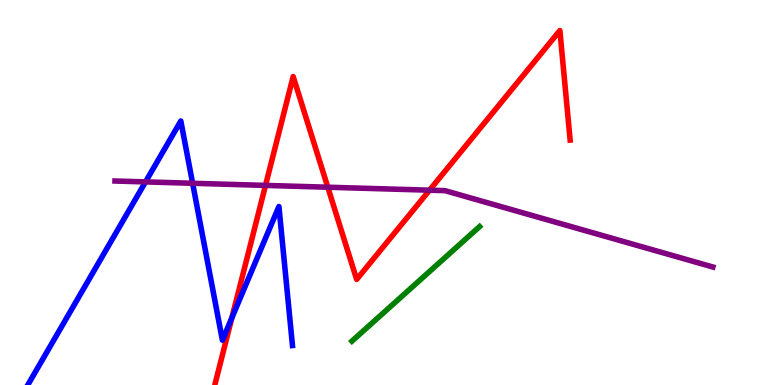[{'lines': ['blue', 'red'], 'intersections': [{'x': 2.99, 'y': 1.74}]}, {'lines': ['green', 'red'], 'intersections': []}, {'lines': ['purple', 'red'], 'intersections': [{'x': 3.43, 'y': 5.18}, {'x': 4.23, 'y': 5.14}, {'x': 5.54, 'y': 5.06}]}, {'lines': ['blue', 'green'], 'intersections': []}, {'lines': ['blue', 'purple'], 'intersections': [{'x': 1.88, 'y': 5.28}, {'x': 2.49, 'y': 5.24}]}, {'lines': ['green', 'purple'], 'intersections': []}]